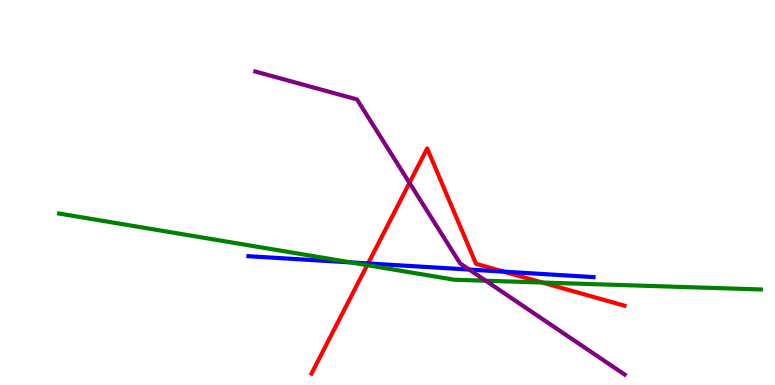[{'lines': ['blue', 'red'], 'intersections': [{'x': 4.75, 'y': 3.16}, {'x': 6.5, 'y': 2.94}]}, {'lines': ['green', 'red'], 'intersections': [{'x': 4.74, 'y': 3.11}, {'x': 7.0, 'y': 2.66}]}, {'lines': ['purple', 'red'], 'intersections': [{'x': 5.28, 'y': 5.25}]}, {'lines': ['blue', 'green'], 'intersections': [{'x': 4.53, 'y': 3.18}]}, {'lines': ['blue', 'purple'], 'intersections': [{'x': 6.05, 'y': 3.0}]}, {'lines': ['green', 'purple'], 'intersections': [{'x': 6.27, 'y': 2.71}]}]